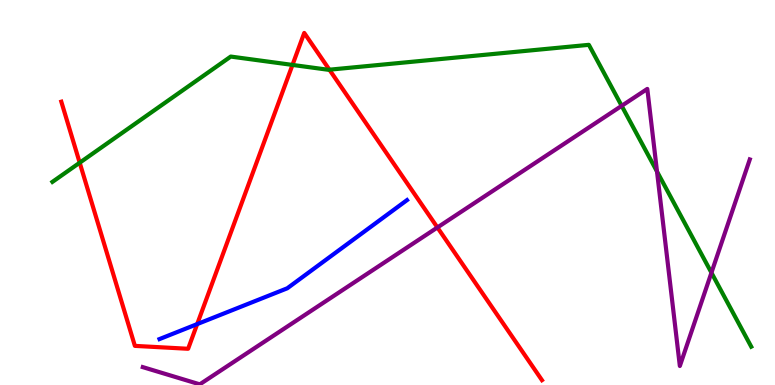[{'lines': ['blue', 'red'], 'intersections': [{'x': 2.54, 'y': 1.58}]}, {'lines': ['green', 'red'], 'intersections': [{'x': 1.03, 'y': 5.77}, {'x': 3.77, 'y': 8.31}, {'x': 4.25, 'y': 8.19}]}, {'lines': ['purple', 'red'], 'intersections': [{'x': 5.64, 'y': 4.09}]}, {'lines': ['blue', 'green'], 'intersections': []}, {'lines': ['blue', 'purple'], 'intersections': []}, {'lines': ['green', 'purple'], 'intersections': [{'x': 8.02, 'y': 7.25}, {'x': 8.48, 'y': 5.55}, {'x': 9.18, 'y': 2.92}]}]